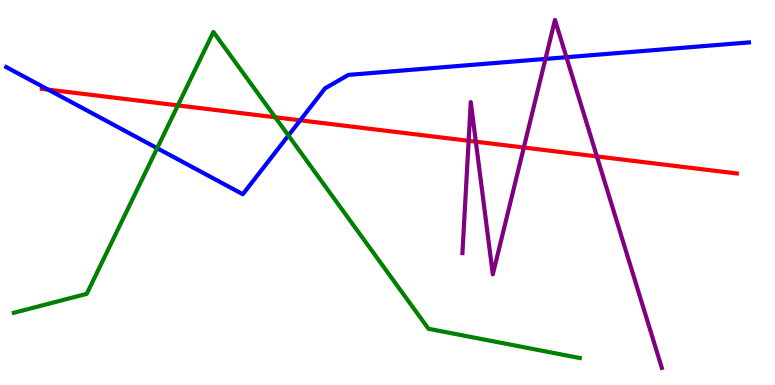[{'lines': ['blue', 'red'], 'intersections': [{'x': 0.622, 'y': 7.67}, {'x': 3.87, 'y': 6.88}]}, {'lines': ['green', 'red'], 'intersections': [{'x': 2.3, 'y': 7.26}, {'x': 3.55, 'y': 6.95}]}, {'lines': ['purple', 'red'], 'intersections': [{'x': 6.05, 'y': 6.34}, {'x': 6.14, 'y': 6.32}, {'x': 6.76, 'y': 6.17}, {'x': 7.7, 'y': 5.94}]}, {'lines': ['blue', 'green'], 'intersections': [{'x': 2.03, 'y': 6.15}, {'x': 3.72, 'y': 6.48}]}, {'lines': ['blue', 'purple'], 'intersections': [{'x': 7.04, 'y': 8.47}, {'x': 7.31, 'y': 8.51}]}, {'lines': ['green', 'purple'], 'intersections': []}]